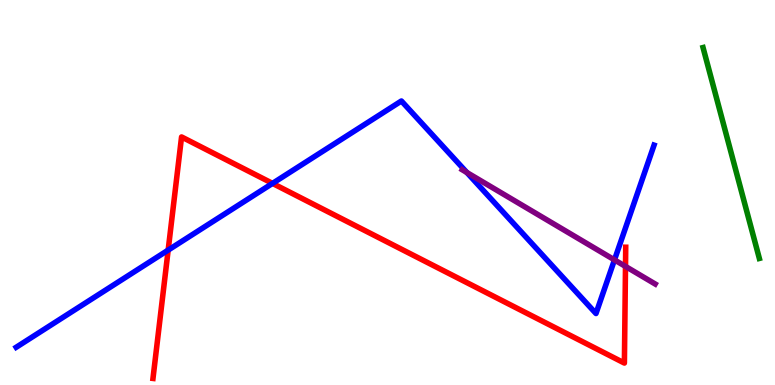[{'lines': ['blue', 'red'], 'intersections': [{'x': 2.17, 'y': 3.5}, {'x': 3.52, 'y': 5.24}]}, {'lines': ['green', 'red'], 'intersections': []}, {'lines': ['purple', 'red'], 'intersections': [{'x': 8.07, 'y': 3.08}]}, {'lines': ['blue', 'green'], 'intersections': []}, {'lines': ['blue', 'purple'], 'intersections': [{'x': 6.02, 'y': 5.52}, {'x': 7.93, 'y': 3.25}]}, {'lines': ['green', 'purple'], 'intersections': []}]